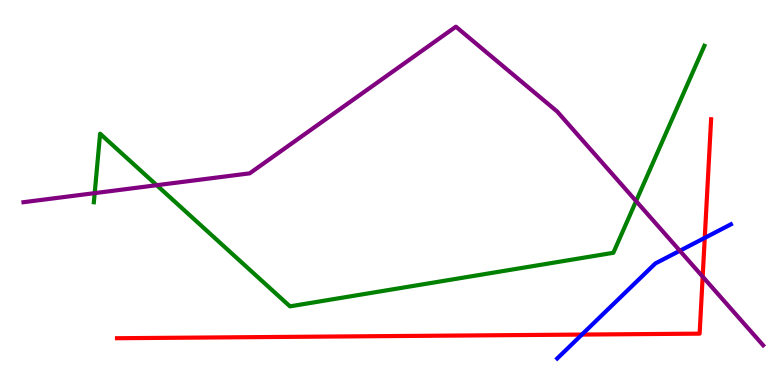[{'lines': ['blue', 'red'], 'intersections': [{'x': 7.51, 'y': 1.31}, {'x': 9.09, 'y': 3.82}]}, {'lines': ['green', 'red'], 'intersections': []}, {'lines': ['purple', 'red'], 'intersections': [{'x': 9.07, 'y': 2.81}]}, {'lines': ['blue', 'green'], 'intersections': []}, {'lines': ['blue', 'purple'], 'intersections': [{'x': 8.77, 'y': 3.49}]}, {'lines': ['green', 'purple'], 'intersections': [{'x': 1.22, 'y': 4.98}, {'x': 2.02, 'y': 5.19}, {'x': 8.21, 'y': 4.78}]}]